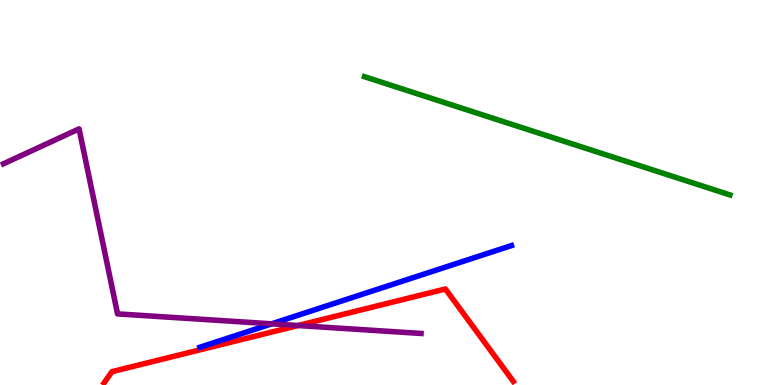[{'lines': ['blue', 'red'], 'intersections': []}, {'lines': ['green', 'red'], 'intersections': []}, {'lines': ['purple', 'red'], 'intersections': [{'x': 3.85, 'y': 1.54}]}, {'lines': ['blue', 'green'], 'intersections': []}, {'lines': ['blue', 'purple'], 'intersections': [{'x': 3.51, 'y': 1.59}]}, {'lines': ['green', 'purple'], 'intersections': []}]